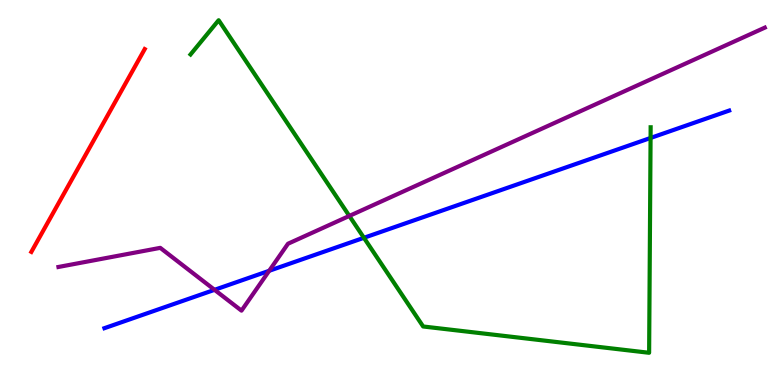[{'lines': ['blue', 'red'], 'intersections': []}, {'lines': ['green', 'red'], 'intersections': []}, {'lines': ['purple', 'red'], 'intersections': []}, {'lines': ['blue', 'green'], 'intersections': [{'x': 4.7, 'y': 3.82}, {'x': 8.39, 'y': 6.42}]}, {'lines': ['blue', 'purple'], 'intersections': [{'x': 2.77, 'y': 2.47}, {'x': 3.47, 'y': 2.97}]}, {'lines': ['green', 'purple'], 'intersections': [{'x': 4.51, 'y': 4.39}]}]